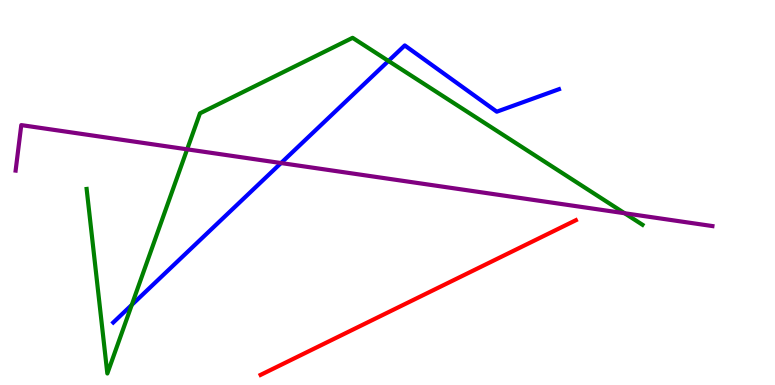[{'lines': ['blue', 'red'], 'intersections': []}, {'lines': ['green', 'red'], 'intersections': []}, {'lines': ['purple', 'red'], 'intersections': []}, {'lines': ['blue', 'green'], 'intersections': [{'x': 1.7, 'y': 2.08}, {'x': 5.01, 'y': 8.42}]}, {'lines': ['blue', 'purple'], 'intersections': [{'x': 3.63, 'y': 5.77}]}, {'lines': ['green', 'purple'], 'intersections': [{'x': 2.41, 'y': 6.12}, {'x': 8.06, 'y': 4.46}]}]